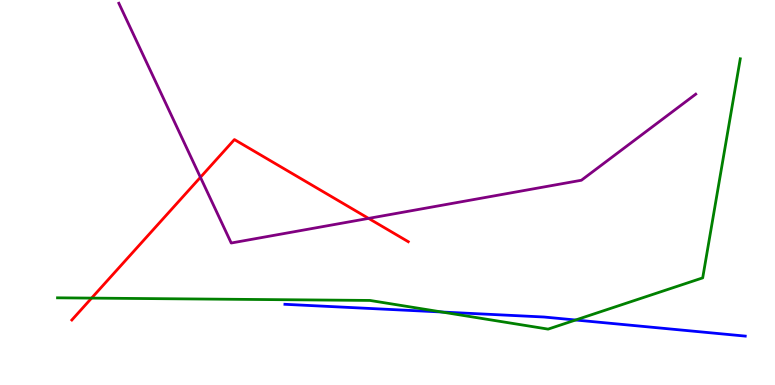[{'lines': ['blue', 'red'], 'intersections': []}, {'lines': ['green', 'red'], 'intersections': [{'x': 1.18, 'y': 2.26}]}, {'lines': ['purple', 'red'], 'intersections': [{'x': 2.59, 'y': 5.39}, {'x': 4.76, 'y': 4.33}]}, {'lines': ['blue', 'green'], 'intersections': [{'x': 5.7, 'y': 1.9}, {'x': 7.43, 'y': 1.69}]}, {'lines': ['blue', 'purple'], 'intersections': []}, {'lines': ['green', 'purple'], 'intersections': []}]